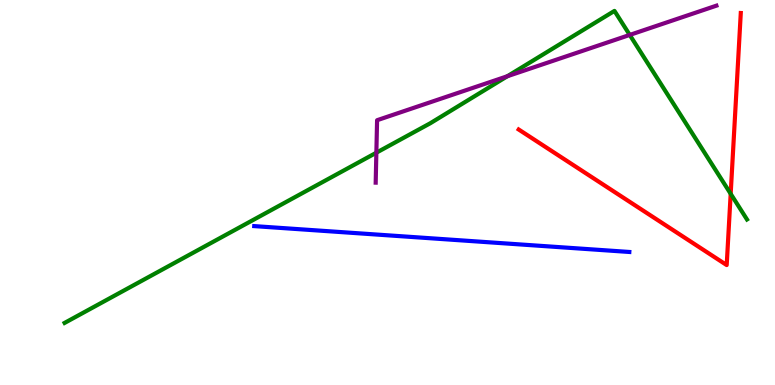[{'lines': ['blue', 'red'], 'intersections': []}, {'lines': ['green', 'red'], 'intersections': [{'x': 9.43, 'y': 4.97}]}, {'lines': ['purple', 'red'], 'intersections': []}, {'lines': ['blue', 'green'], 'intersections': []}, {'lines': ['blue', 'purple'], 'intersections': []}, {'lines': ['green', 'purple'], 'intersections': [{'x': 4.86, 'y': 6.03}, {'x': 6.55, 'y': 8.02}, {'x': 8.13, 'y': 9.09}]}]